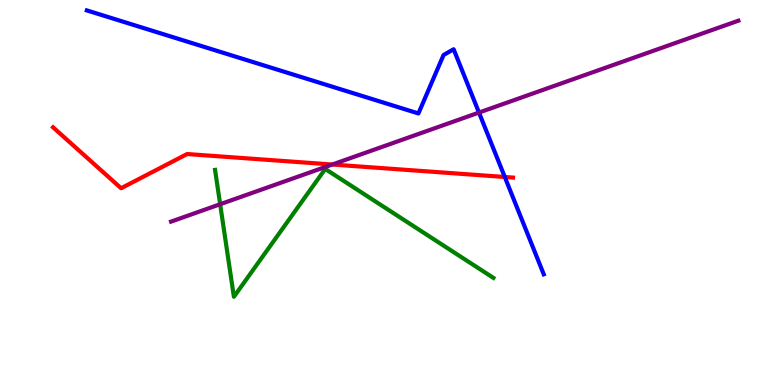[{'lines': ['blue', 'red'], 'intersections': [{'x': 6.51, 'y': 5.4}]}, {'lines': ['green', 'red'], 'intersections': []}, {'lines': ['purple', 'red'], 'intersections': [{'x': 4.29, 'y': 5.73}]}, {'lines': ['blue', 'green'], 'intersections': []}, {'lines': ['blue', 'purple'], 'intersections': [{'x': 6.18, 'y': 7.08}]}, {'lines': ['green', 'purple'], 'intersections': [{'x': 2.84, 'y': 4.7}]}]